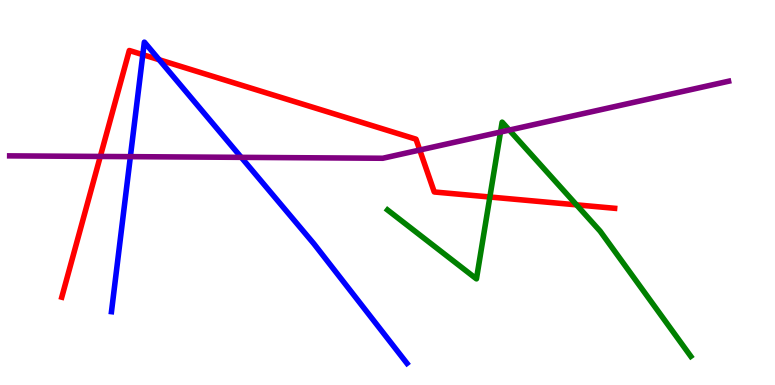[{'lines': ['blue', 'red'], 'intersections': [{'x': 1.84, 'y': 8.58}, {'x': 2.05, 'y': 8.45}]}, {'lines': ['green', 'red'], 'intersections': [{'x': 6.32, 'y': 4.88}, {'x': 7.44, 'y': 4.68}]}, {'lines': ['purple', 'red'], 'intersections': [{'x': 1.29, 'y': 5.94}, {'x': 5.42, 'y': 6.1}]}, {'lines': ['blue', 'green'], 'intersections': []}, {'lines': ['blue', 'purple'], 'intersections': [{'x': 1.68, 'y': 5.93}, {'x': 3.11, 'y': 5.91}]}, {'lines': ['green', 'purple'], 'intersections': [{'x': 6.46, 'y': 6.57}, {'x': 6.57, 'y': 6.62}]}]